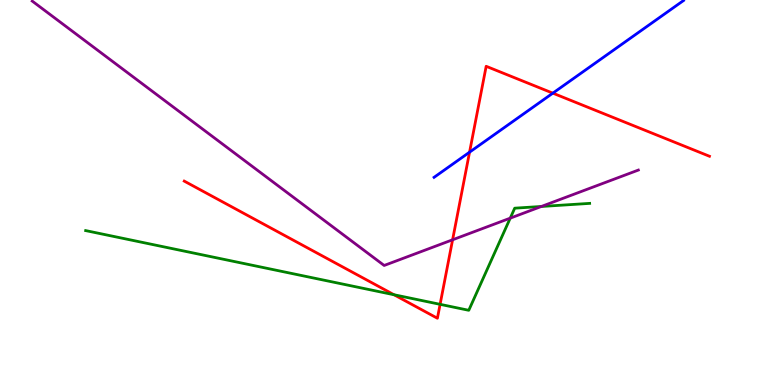[{'lines': ['blue', 'red'], 'intersections': [{'x': 6.06, 'y': 6.05}, {'x': 7.13, 'y': 7.58}]}, {'lines': ['green', 'red'], 'intersections': [{'x': 5.08, 'y': 2.34}, {'x': 5.68, 'y': 2.1}]}, {'lines': ['purple', 'red'], 'intersections': [{'x': 5.84, 'y': 3.77}]}, {'lines': ['blue', 'green'], 'intersections': []}, {'lines': ['blue', 'purple'], 'intersections': []}, {'lines': ['green', 'purple'], 'intersections': [{'x': 6.58, 'y': 4.33}, {'x': 6.99, 'y': 4.64}]}]